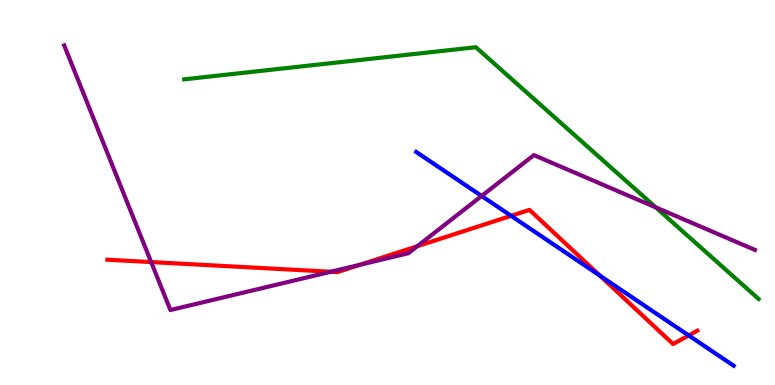[{'lines': ['blue', 'red'], 'intersections': [{'x': 6.59, 'y': 4.39}, {'x': 7.74, 'y': 2.84}, {'x': 8.89, 'y': 1.29}]}, {'lines': ['green', 'red'], 'intersections': []}, {'lines': ['purple', 'red'], 'intersections': [{'x': 1.95, 'y': 3.19}, {'x': 4.27, 'y': 2.94}, {'x': 4.65, 'y': 3.12}, {'x': 5.38, 'y': 3.6}]}, {'lines': ['blue', 'green'], 'intersections': []}, {'lines': ['blue', 'purple'], 'intersections': [{'x': 6.21, 'y': 4.91}]}, {'lines': ['green', 'purple'], 'intersections': [{'x': 8.46, 'y': 4.61}]}]